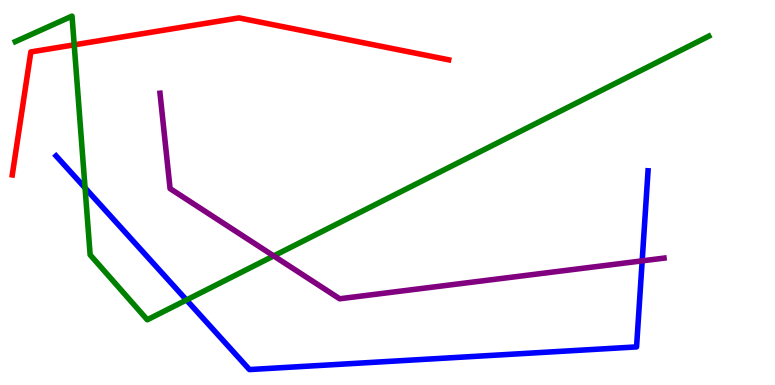[{'lines': ['blue', 'red'], 'intersections': []}, {'lines': ['green', 'red'], 'intersections': [{'x': 0.957, 'y': 8.84}]}, {'lines': ['purple', 'red'], 'intersections': []}, {'lines': ['blue', 'green'], 'intersections': [{'x': 1.1, 'y': 5.12}, {'x': 2.41, 'y': 2.21}]}, {'lines': ['blue', 'purple'], 'intersections': [{'x': 8.29, 'y': 3.22}]}, {'lines': ['green', 'purple'], 'intersections': [{'x': 3.53, 'y': 3.35}]}]